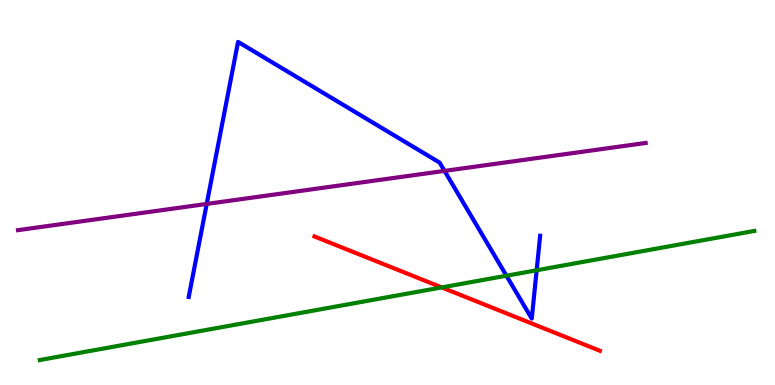[{'lines': ['blue', 'red'], 'intersections': []}, {'lines': ['green', 'red'], 'intersections': [{'x': 5.7, 'y': 2.53}]}, {'lines': ['purple', 'red'], 'intersections': []}, {'lines': ['blue', 'green'], 'intersections': [{'x': 6.53, 'y': 2.84}, {'x': 6.92, 'y': 2.98}]}, {'lines': ['blue', 'purple'], 'intersections': [{'x': 2.67, 'y': 4.7}, {'x': 5.74, 'y': 5.56}]}, {'lines': ['green', 'purple'], 'intersections': []}]